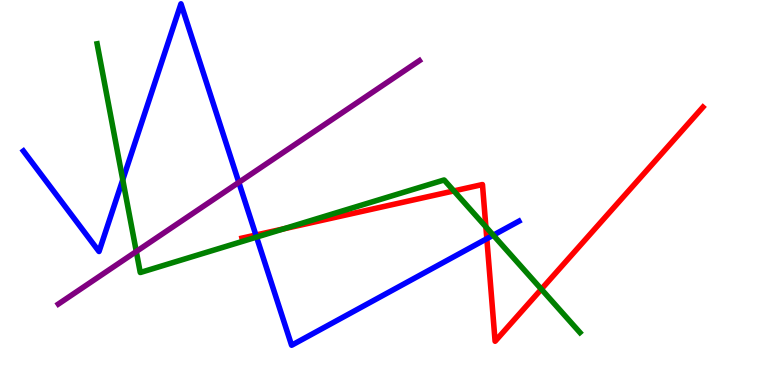[{'lines': ['blue', 'red'], 'intersections': [{'x': 3.3, 'y': 3.9}, {'x': 6.28, 'y': 3.8}]}, {'lines': ['green', 'red'], 'intersections': [{'x': 3.66, 'y': 4.06}, {'x': 5.86, 'y': 5.04}, {'x': 6.27, 'y': 4.11}, {'x': 6.99, 'y': 2.49}]}, {'lines': ['purple', 'red'], 'intersections': []}, {'lines': ['blue', 'green'], 'intersections': [{'x': 1.58, 'y': 5.33}, {'x': 3.31, 'y': 3.84}, {'x': 6.36, 'y': 3.89}]}, {'lines': ['blue', 'purple'], 'intersections': [{'x': 3.08, 'y': 5.26}]}, {'lines': ['green', 'purple'], 'intersections': [{'x': 1.76, 'y': 3.47}]}]